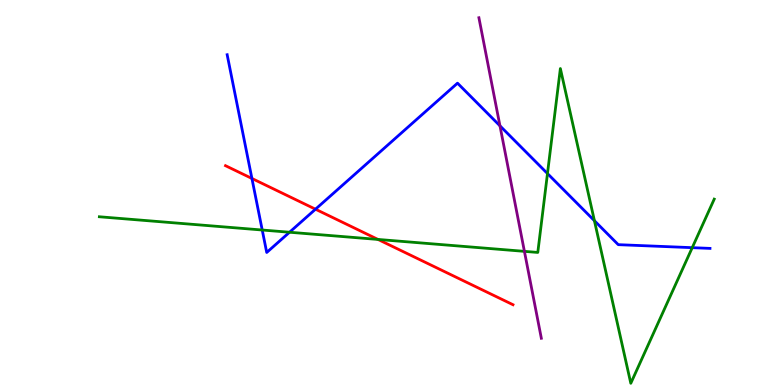[{'lines': ['blue', 'red'], 'intersections': [{'x': 3.25, 'y': 5.36}, {'x': 4.07, 'y': 4.57}]}, {'lines': ['green', 'red'], 'intersections': [{'x': 4.88, 'y': 3.78}]}, {'lines': ['purple', 'red'], 'intersections': []}, {'lines': ['blue', 'green'], 'intersections': [{'x': 3.38, 'y': 4.03}, {'x': 3.74, 'y': 3.97}, {'x': 7.06, 'y': 5.49}, {'x': 7.67, 'y': 4.27}, {'x': 8.93, 'y': 3.57}]}, {'lines': ['blue', 'purple'], 'intersections': [{'x': 6.45, 'y': 6.73}]}, {'lines': ['green', 'purple'], 'intersections': [{'x': 6.77, 'y': 3.47}]}]